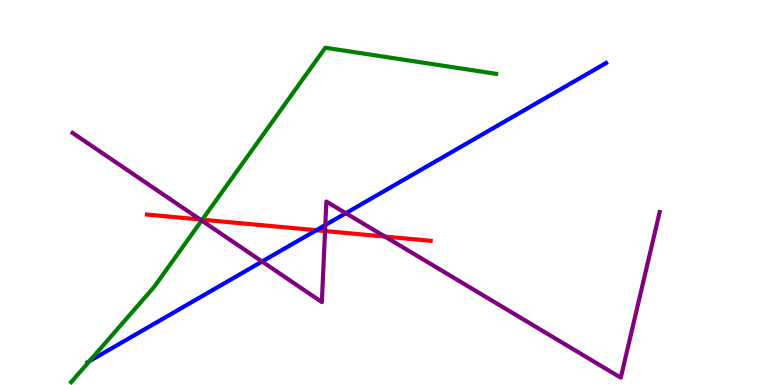[{'lines': ['blue', 'red'], 'intersections': [{'x': 4.08, 'y': 4.02}]}, {'lines': ['green', 'red'], 'intersections': [{'x': 2.61, 'y': 4.29}]}, {'lines': ['purple', 'red'], 'intersections': [{'x': 2.58, 'y': 4.3}, {'x': 4.19, 'y': 4.0}, {'x': 4.97, 'y': 3.86}]}, {'lines': ['blue', 'green'], 'intersections': [{'x': 1.15, 'y': 0.62}]}, {'lines': ['blue', 'purple'], 'intersections': [{'x': 3.38, 'y': 3.21}, {'x': 4.2, 'y': 4.15}, {'x': 4.46, 'y': 4.46}]}, {'lines': ['green', 'purple'], 'intersections': [{'x': 2.6, 'y': 4.27}]}]